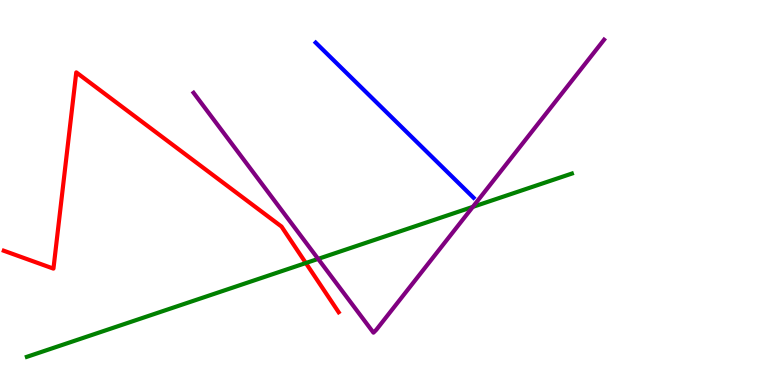[{'lines': ['blue', 'red'], 'intersections': []}, {'lines': ['green', 'red'], 'intersections': [{'x': 3.95, 'y': 3.17}]}, {'lines': ['purple', 'red'], 'intersections': []}, {'lines': ['blue', 'green'], 'intersections': []}, {'lines': ['blue', 'purple'], 'intersections': []}, {'lines': ['green', 'purple'], 'intersections': [{'x': 4.1, 'y': 3.28}, {'x': 6.1, 'y': 4.63}]}]